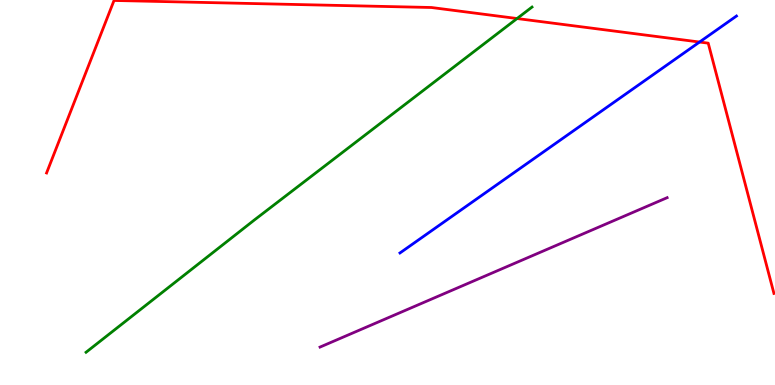[{'lines': ['blue', 'red'], 'intersections': [{'x': 9.03, 'y': 8.91}]}, {'lines': ['green', 'red'], 'intersections': [{'x': 6.67, 'y': 9.52}]}, {'lines': ['purple', 'red'], 'intersections': []}, {'lines': ['blue', 'green'], 'intersections': []}, {'lines': ['blue', 'purple'], 'intersections': []}, {'lines': ['green', 'purple'], 'intersections': []}]